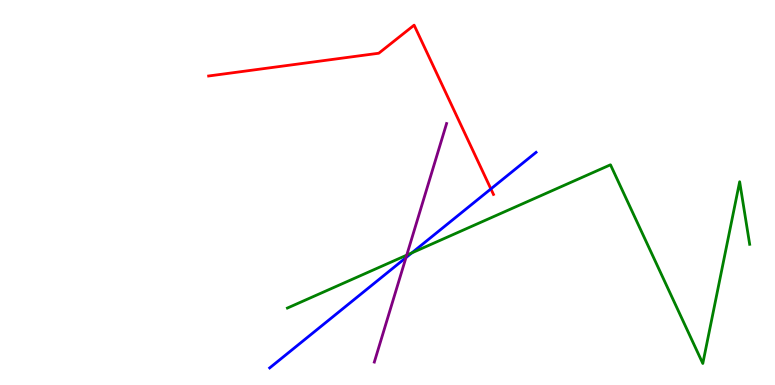[{'lines': ['blue', 'red'], 'intersections': [{'x': 6.33, 'y': 5.09}]}, {'lines': ['green', 'red'], 'intersections': []}, {'lines': ['purple', 'red'], 'intersections': []}, {'lines': ['blue', 'green'], 'intersections': [{'x': 5.31, 'y': 3.43}]}, {'lines': ['blue', 'purple'], 'intersections': [{'x': 5.24, 'y': 3.31}]}, {'lines': ['green', 'purple'], 'intersections': [{'x': 5.25, 'y': 3.37}]}]